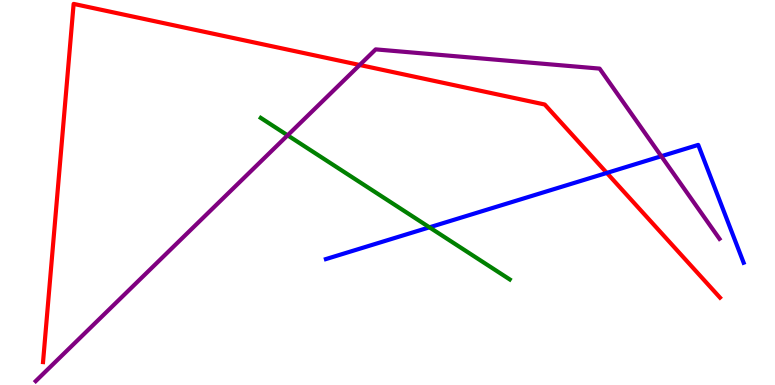[{'lines': ['blue', 'red'], 'intersections': [{'x': 7.83, 'y': 5.51}]}, {'lines': ['green', 'red'], 'intersections': []}, {'lines': ['purple', 'red'], 'intersections': [{'x': 4.64, 'y': 8.31}]}, {'lines': ['blue', 'green'], 'intersections': [{'x': 5.54, 'y': 4.1}]}, {'lines': ['blue', 'purple'], 'intersections': [{'x': 8.53, 'y': 5.94}]}, {'lines': ['green', 'purple'], 'intersections': [{'x': 3.71, 'y': 6.49}]}]